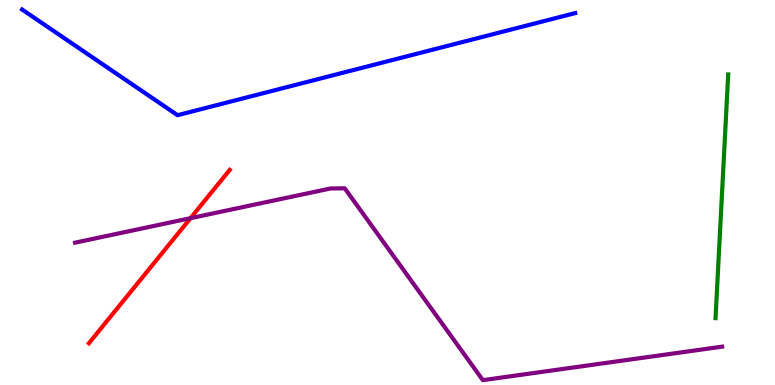[{'lines': ['blue', 'red'], 'intersections': []}, {'lines': ['green', 'red'], 'intersections': []}, {'lines': ['purple', 'red'], 'intersections': [{'x': 2.46, 'y': 4.33}]}, {'lines': ['blue', 'green'], 'intersections': []}, {'lines': ['blue', 'purple'], 'intersections': []}, {'lines': ['green', 'purple'], 'intersections': []}]